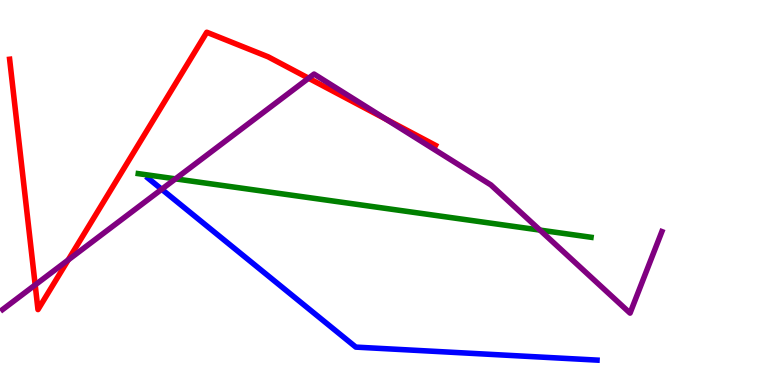[{'lines': ['blue', 'red'], 'intersections': []}, {'lines': ['green', 'red'], 'intersections': []}, {'lines': ['purple', 'red'], 'intersections': [{'x': 0.454, 'y': 2.6}, {'x': 0.88, 'y': 3.25}, {'x': 3.98, 'y': 7.97}, {'x': 4.98, 'y': 6.9}]}, {'lines': ['blue', 'green'], 'intersections': []}, {'lines': ['blue', 'purple'], 'intersections': [{'x': 2.09, 'y': 5.08}]}, {'lines': ['green', 'purple'], 'intersections': [{'x': 2.26, 'y': 5.35}, {'x': 6.97, 'y': 4.02}]}]